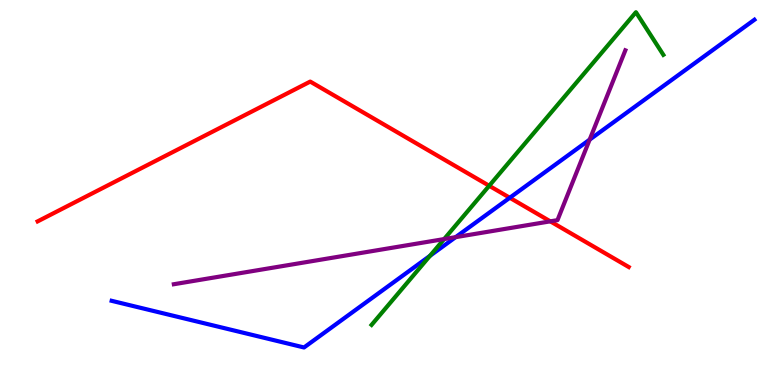[{'lines': ['blue', 'red'], 'intersections': [{'x': 6.58, 'y': 4.86}]}, {'lines': ['green', 'red'], 'intersections': [{'x': 6.31, 'y': 5.17}]}, {'lines': ['purple', 'red'], 'intersections': [{'x': 7.1, 'y': 4.25}]}, {'lines': ['blue', 'green'], 'intersections': [{'x': 5.55, 'y': 3.35}]}, {'lines': ['blue', 'purple'], 'intersections': [{'x': 5.88, 'y': 3.84}, {'x': 7.61, 'y': 6.37}]}, {'lines': ['green', 'purple'], 'intersections': [{'x': 5.73, 'y': 3.79}]}]